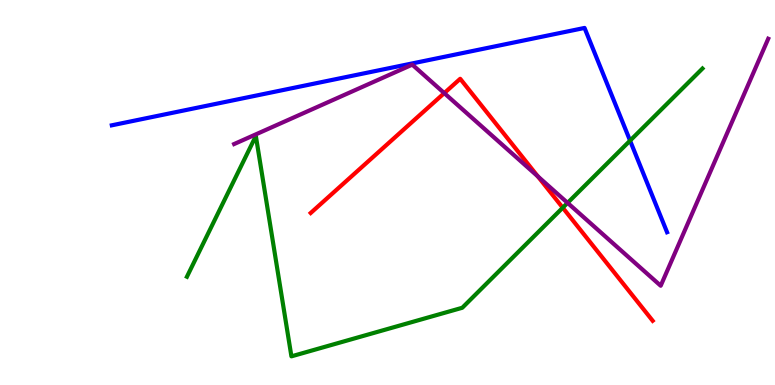[{'lines': ['blue', 'red'], 'intersections': []}, {'lines': ['green', 'red'], 'intersections': [{'x': 7.26, 'y': 4.61}]}, {'lines': ['purple', 'red'], 'intersections': [{'x': 5.73, 'y': 7.58}, {'x': 6.94, 'y': 5.42}]}, {'lines': ['blue', 'green'], 'intersections': [{'x': 8.13, 'y': 6.35}]}, {'lines': ['blue', 'purple'], 'intersections': []}, {'lines': ['green', 'purple'], 'intersections': [{'x': 7.32, 'y': 4.73}]}]